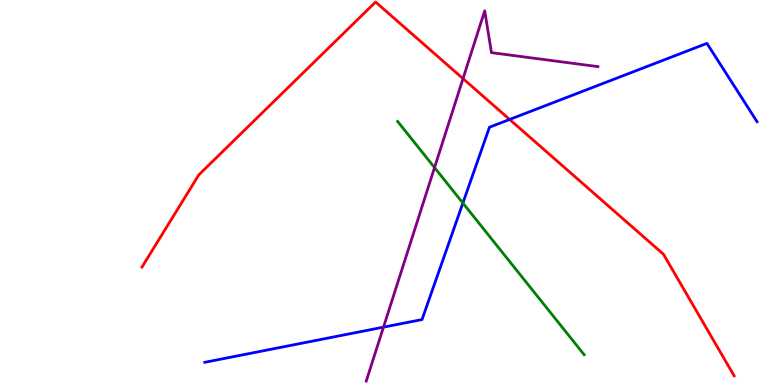[{'lines': ['blue', 'red'], 'intersections': [{'x': 6.58, 'y': 6.9}]}, {'lines': ['green', 'red'], 'intersections': []}, {'lines': ['purple', 'red'], 'intersections': [{'x': 5.97, 'y': 7.96}]}, {'lines': ['blue', 'green'], 'intersections': [{'x': 5.97, 'y': 4.73}]}, {'lines': ['blue', 'purple'], 'intersections': [{'x': 4.95, 'y': 1.5}]}, {'lines': ['green', 'purple'], 'intersections': [{'x': 5.61, 'y': 5.65}]}]